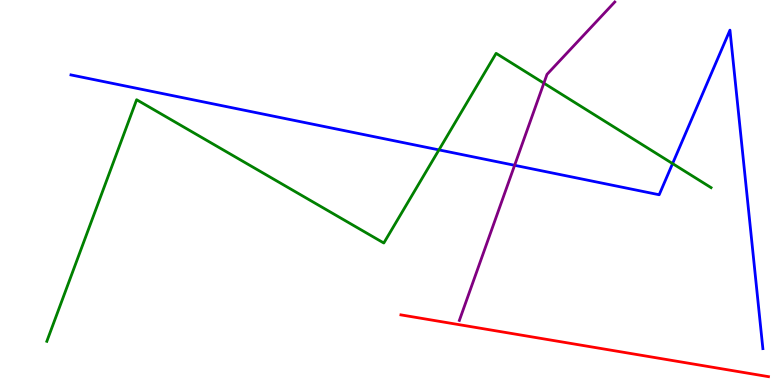[{'lines': ['blue', 'red'], 'intersections': []}, {'lines': ['green', 'red'], 'intersections': []}, {'lines': ['purple', 'red'], 'intersections': []}, {'lines': ['blue', 'green'], 'intersections': [{'x': 5.66, 'y': 6.11}, {'x': 8.68, 'y': 5.75}]}, {'lines': ['blue', 'purple'], 'intersections': [{'x': 6.64, 'y': 5.71}]}, {'lines': ['green', 'purple'], 'intersections': [{'x': 7.02, 'y': 7.84}]}]